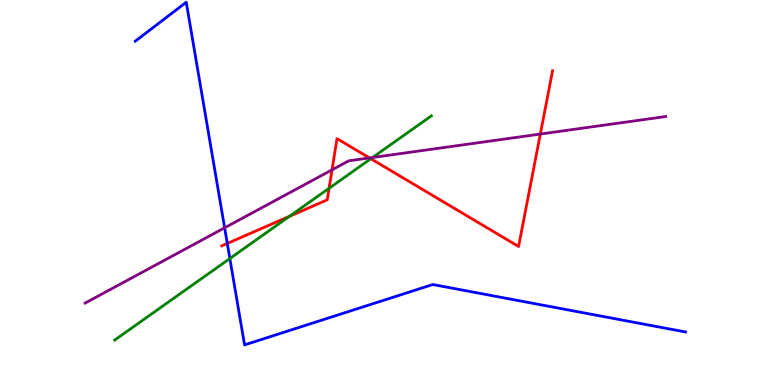[{'lines': ['blue', 'red'], 'intersections': [{'x': 2.93, 'y': 3.68}]}, {'lines': ['green', 'red'], 'intersections': [{'x': 3.74, 'y': 4.38}, {'x': 4.25, 'y': 5.11}, {'x': 4.78, 'y': 5.88}]}, {'lines': ['purple', 'red'], 'intersections': [{'x': 4.28, 'y': 5.59}, {'x': 4.77, 'y': 5.9}, {'x': 6.97, 'y': 6.52}]}, {'lines': ['blue', 'green'], 'intersections': [{'x': 2.97, 'y': 3.28}]}, {'lines': ['blue', 'purple'], 'intersections': [{'x': 2.9, 'y': 4.08}]}, {'lines': ['green', 'purple'], 'intersections': [{'x': 4.81, 'y': 5.91}]}]